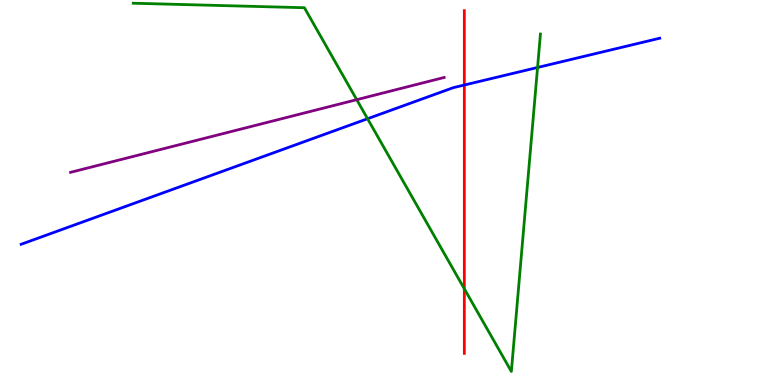[{'lines': ['blue', 'red'], 'intersections': [{'x': 5.99, 'y': 7.79}]}, {'lines': ['green', 'red'], 'intersections': [{'x': 5.99, 'y': 2.5}]}, {'lines': ['purple', 'red'], 'intersections': []}, {'lines': ['blue', 'green'], 'intersections': [{'x': 4.74, 'y': 6.92}, {'x': 6.94, 'y': 8.25}]}, {'lines': ['blue', 'purple'], 'intersections': []}, {'lines': ['green', 'purple'], 'intersections': [{'x': 4.6, 'y': 7.41}]}]